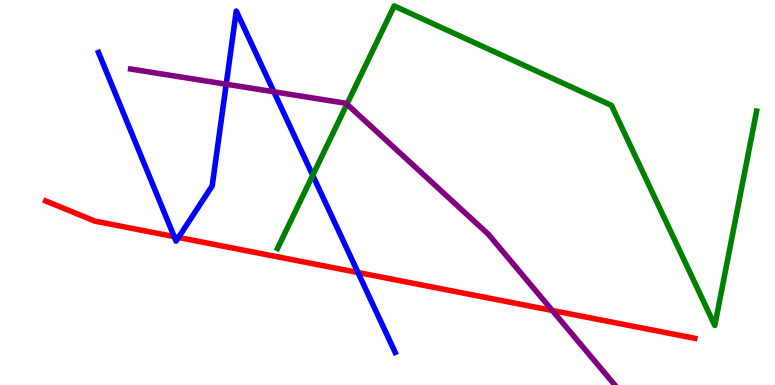[{'lines': ['blue', 'red'], 'intersections': [{'x': 2.25, 'y': 3.85}, {'x': 2.3, 'y': 3.83}, {'x': 4.62, 'y': 2.92}]}, {'lines': ['green', 'red'], 'intersections': []}, {'lines': ['purple', 'red'], 'intersections': [{'x': 7.13, 'y': 1.94}]}, {'lines': ['blue', 'green'], 'intersections': [{'x': 4.04, 'y': 5.45}]}, {'lines': ['blue', 'purple'], 'intersections': [{'x': 2.92, 'y': 7.81}, {'x': 3.53, 'y': 7.62}]}, {'lines': ['green', 'purple'], 'intersections': [{'x': 4.48, 'y': 7.29}]}]